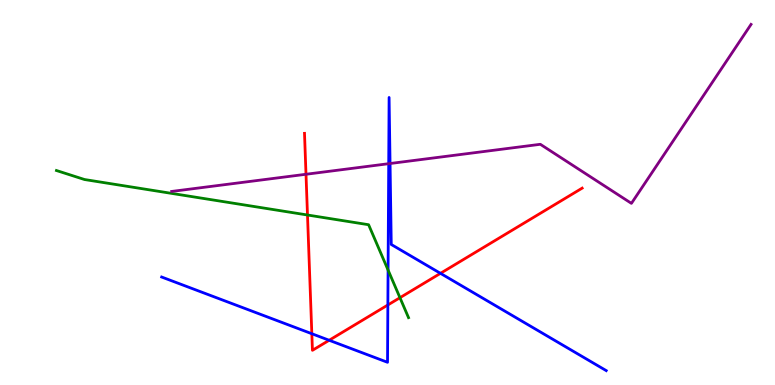[{'lines': ['blue', 'red'], 'intersections': [{'x': 4.02, 'y': 1.33}, {'x': 4.25, 'y': 1.16}, {'x': 5.0, 'y': 2.08}, {'x': 5.68, 'y': 2.9}]}, {'lines': ['green', 'red'], 'intersections': [{'x': 3.97, 'y': 4.42}, {'x': 5.16, 'y': 2.27}]}, {'lines': ['purple', 'red'], 'intersections': [{'x': 3.95, 'y': 5.47}]}, {'lines': ['blue', 'green'], 'intersections': [{'x': 5.01, 'y': 2.99}]}, {'lines': ['blue', 'purple'], 'intersections': [{'x': 5.02, 'y': 5.75}, {'x': 5.03, 'y': 5.75}]}, {'lines': ['green', 'purple'], 'intersections': []}]